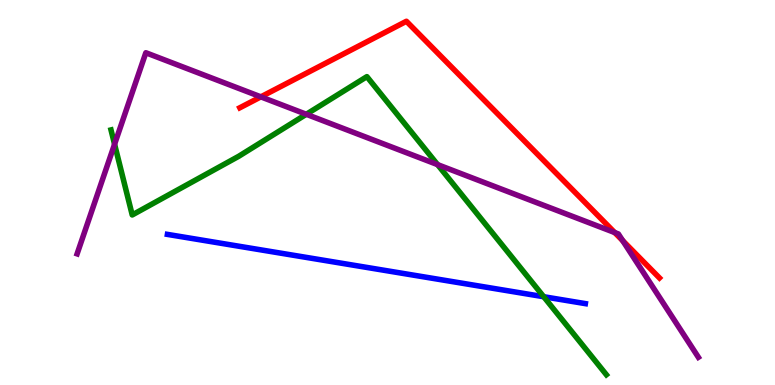[{'lines': ['blue', 'red'], 'intersections': []}, {'lines': ['green', 'red'], 'intersections': []}, {'lines': ['purple', 'red'], 'intersections': [{'x': 3.37, 'y': 7.48}, {'x': 7.93, 'y': 3.96}, {'x': 8.03, 'y': 3.75}]}, {'lines': ['blue', 'green'], 'intersections': [{'x': 7.02, 'y': 2.29}]}, {'lines': ['blue', 'purple'], 'intersections': []}, {'lines': ['green', 'purple'], 'intersections': [{'x': 1.48, 'y': 6.25}, {'x': 3.95, 'y': 7.03}, {'x': 5.65, 'y': 5.72}]}]